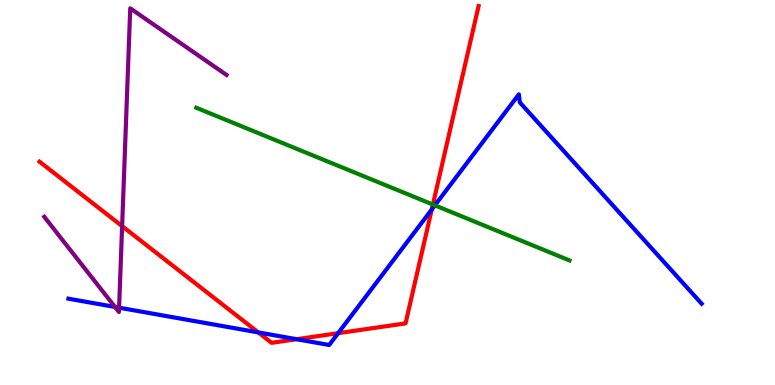[{'lines': ['blue', 'red'], 'intersections': [{'x': 3.33, 'y': 1.37}, {'x': 3.83, 'y': 1.19}, {'x': 4.36, 'y': 1.35}, {'x': 5.57, 'y': 4.56}]}, {'lines': ['green', 'red'], 'intersections': [{'x': 5.59, 'y': 4.69}]}, {'lines': ['purple', 'red'], 'intersections': [{'x': 1.58, 'y': 4.13}]}, {'lines': ['blue', 'green'], 'intersections': [{'x': 5.61, 'y': 4.67}]}, {'lines': ['blue', 'purple'], 'intersections': [{'x': 1.48, 'y': 2.03}, {'x': 1.54, 'y': 2.01}]}, {'lines': ['green', 'purple'], 'intersections': []}]